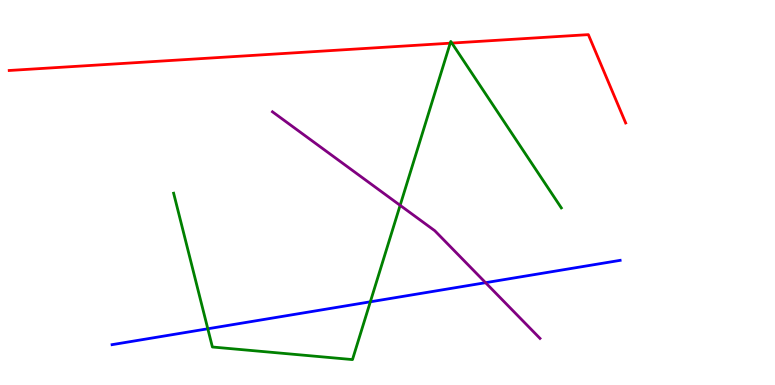[{'lines': ['blue', 'red'], 'intersections': []}, {'lines': ['green', 'red'], 'intersections': [{'x': 5.81, 'y': 8.88}, {'x': 5.83, 'y': 8.88}]}, {'lines': ['purple', 'red'], 'intersections': []}, {'lines': ['blue', 'green'], 'intersections': [{'x': 2.68, 'y': 1.46}, {'x': 4.78, 'y': 2.16}]}, {'lines': ['blue', 'purple'], 'intersections': [{'x': 6.27, 'y': 2.66}]}, {'lines': ['green', 'purple'], 'intersections': [{'x': 5.16, 'y': 4.67}]}]